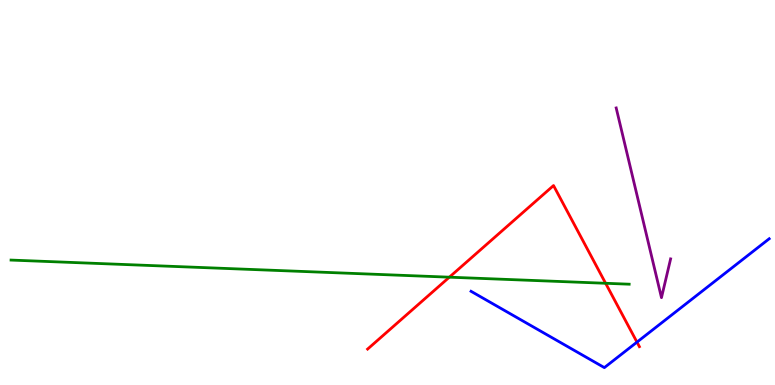[{'lines': ['blue', 'red'], 'intersections': [{'x': 8.22, 'y': 1.11}]}, {'lines': ['green', 'red'], 'intersections': [{'x': 5.8, 'y': 2.8}, {'x': 7.81, 'y': 2.64}]}, {'lines': ['purple', 'red'], 'intersections': []}, {'lines': ['blue', 'green'], 'intersections': []}, {'lines': ['blue', 'purple'], 'intersections': []}, {'lines': ['green', 'purple'], 'intersections': []}]